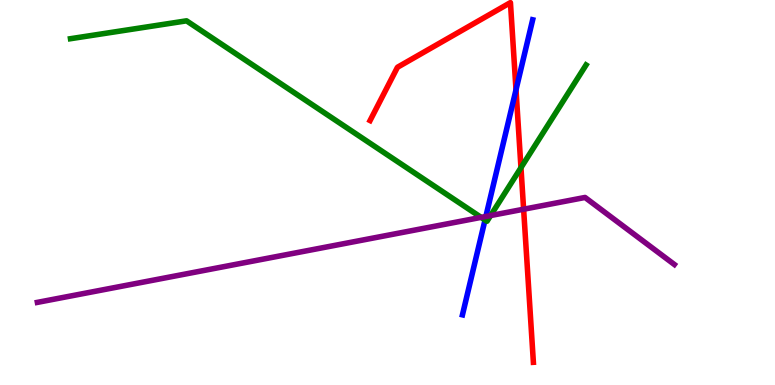[{'lines': ['blue', 'red'], 'intersections': [{'x': 6.66, 'y': 7.67}]}, {'lines': ['green', 'red'], 'intersections': [{'x': 6.72, 'y': 5.64}]}, {'lines': ['purple', 'red'], 'intersections': [{'x': 6.76, 'y': 4.57}]}, {'lines': ['blue', 'green'], 'intersections': [{'x': 6.26, 'y': 4.29}]}, {'lines': ['blue', 'purple'], 'intersections': [{'x': 6.27, 'y': 4.38}]}, {'lines': ['green', 'purple'], 'intersections': [{'x': 6.21, 'y': 4.35}, {'x': 6.33, 'y': 4.4}]}]